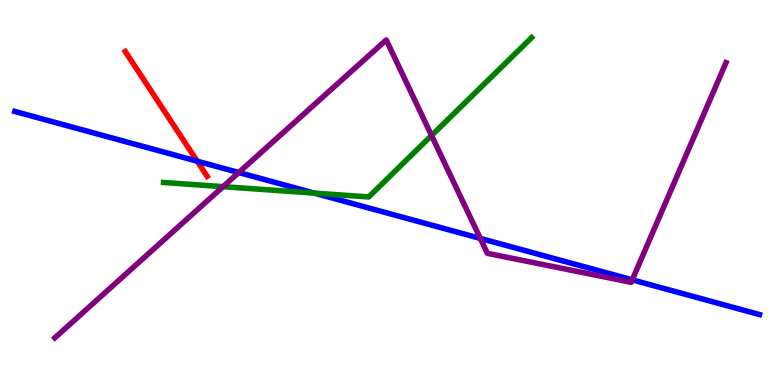[{'lines': ['blue', 'red'], 'intersections': [{'x': 2.54, 'y': 5.81}]}, {'lines': ['green', 'red'], 'intersections': []}, {'lines': ['purple', 'red'], 'intersections': []}, {'lines': ['blue', 'green'], 'intersections': [{'x': 4.05, 'y': 4.98}]}, {'lines': ['blue', 'purple'], 'intersections': [{'x': 3.08, 'y': 5.52}, {'x': 6.2, 'y': 3.81}, {'x': 8.16, 'y': 2.73}]}, {'lines': ['green', 'purple'], 'intersections': [{'x': 2.88, 'y': 5.15}, {'x': 5.57, 'y': 6.48}]}]